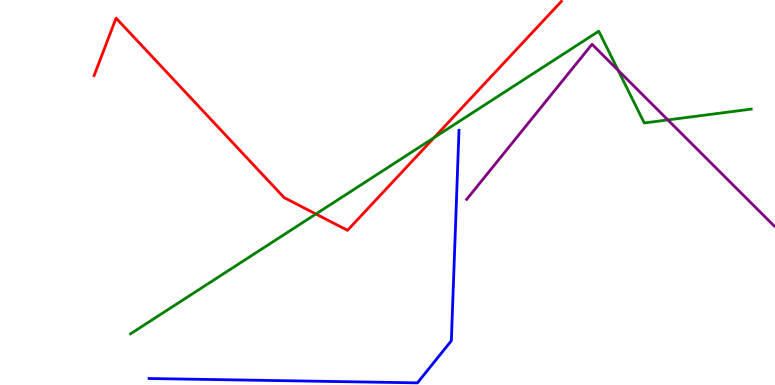[{'lines': ['blue', 'red'], 'intersections': []}, {'lines': ['green', 'red'], 'intersections': [{'x': 4.08, 'y': 4.44}, {'x': 5.6, 'y': 6.43}]}, {'lines': ['purple', 'red'], 'intersections': []}, {'lines': ['blue', 'green'], 'intersections': []}, {'lines': ['blue', 'purple'], 'intersections': []}, {'lines': ['green', 'purple'], 'intersections': [{'x': 7.98, 'y': 8.17}, {'x': 8.62, 'y': 6.89}]}]